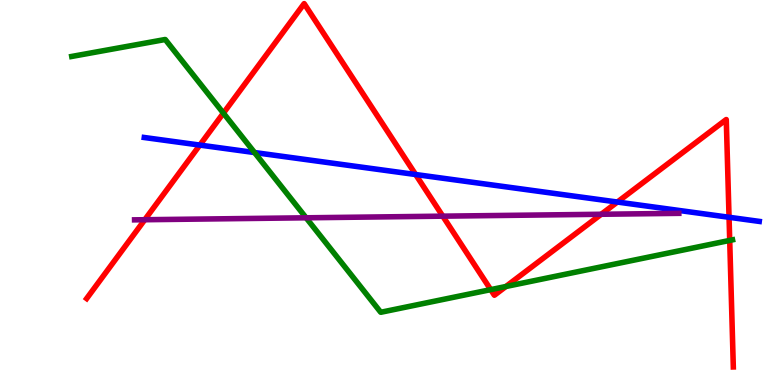[{'lines': ['blue', 'red'], 'intersections': [{'x': 2.58, 'y': 6.23}, {'x': 5.36, 'y': 5.47}, {'x': 7.97, 'y': 4.75}, {'x': 9.41, 'y': 4.36}]}, {'lines': ['green', 'red'], 'intersections': [{'x': 2.88, 'y': 7.06}, {'x': 6.33, 'y': 2.48}, {'x': 6.53, 'y': 2.56}, {'x': 9.42, 'y': 3.76}]}, {'lines': ['purple', 'red'], 'intersections': [{'x': 1.87, 'y': 4.29}, {'x': 5.71, 'y': 4.39}, {'x': 7.76, 'y': 4.43}]}, {'lines': ['blue', 'green'], 'intersections': [{'x': 3.28, 'y': 6.04}]}, {'lines': ['blue', 'purple'], 'intersections': []}, {'lines': ['green', 'purple'], 'intersections': [{'x': 3.95, 'y': 4.34}]}]